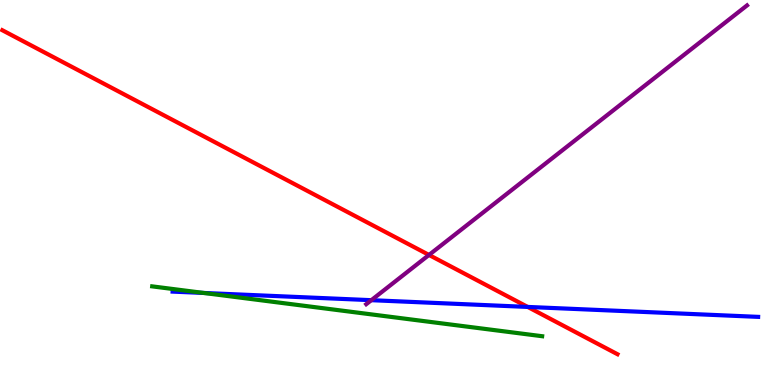[{'lines': ['blue', 'red'], 'intersections': [{'x': 6.81, 'y': 2.03}]}, {'lines': ['green', 'red'], 'intersections': []}, {'lines': ['purple', 'red'], 'intersections': [{'x': 5.54, 'y': 3.38}]}, {'lines': ['blue', 'green'], 'intersections': [{'x': 2.63, 'y': 2.39}]}, {'lines': ['blue', 'purple'], 'intersections': [{'x': 4.79, 'y': 2.2}]}, {'lines': ['green', 'purple'], 'intersections': []}]